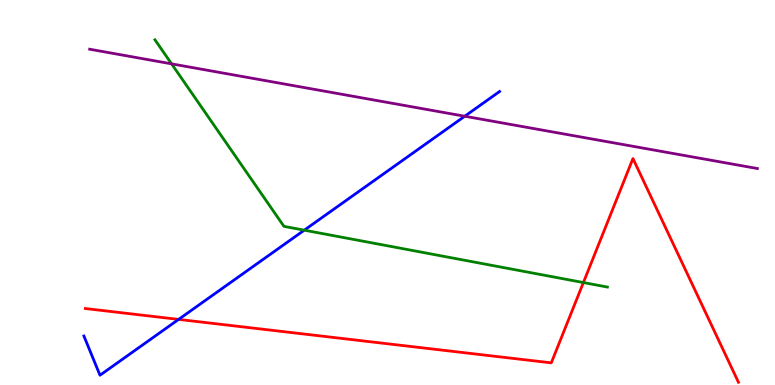[{'lines': ['blue', 'red'], 'intersections': [{'x': 2.3, 'y': 1.7}]}, {'lines': ['green', 'red'], 'intersections': [{'x': 7.53, 'y': 2.66}]}, {'lines': ['purple', 'red'], 'intersections': []}, {'lines': ['blue', 'green'], 'intersections': [{'x': 3.93, 'y': 4.02}]}, {'lines': ['blue', 'purple'], 'intersections': [{'x': 6.0, 'y': 6.98}]}, {'lines': ['green', 'purple'], 'intersections': [{'x': 2.21, 'y': 8.34}]}]